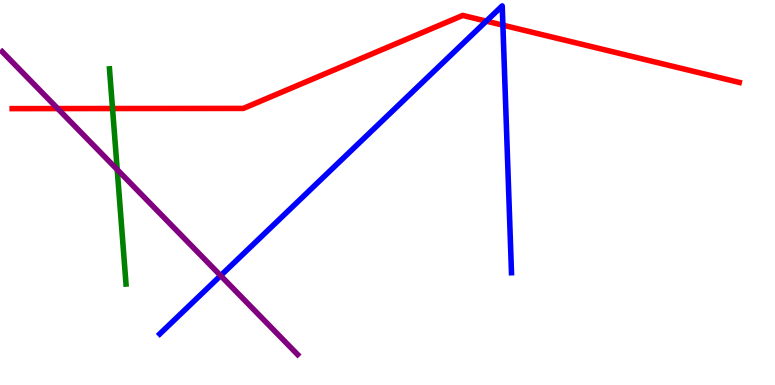[{'lines': ['blue', 'red'], 'intersections': [{'x': 6.27, 'y': 9.45}, {'x': 6.49, 'y': 9.35}]}, {'lines': ['green', 'red'], 'intersections': [{'x': 1.45, 'y': 7.18}]}, {'lines': ['purple', 'red'], 'intersections': [{'x': 0.745, 'y': 7.18}]}, {'lines': ['blue', 'green'], 'intersections': []}, {'lines': ['blue', 'purple'], 'intersections': [{'x': 2.85, 'y': 2.84}]}, {'lines': ['green', 'purple'], 'intersections': [{'x': 1.51, 'y': 5.59}]}]